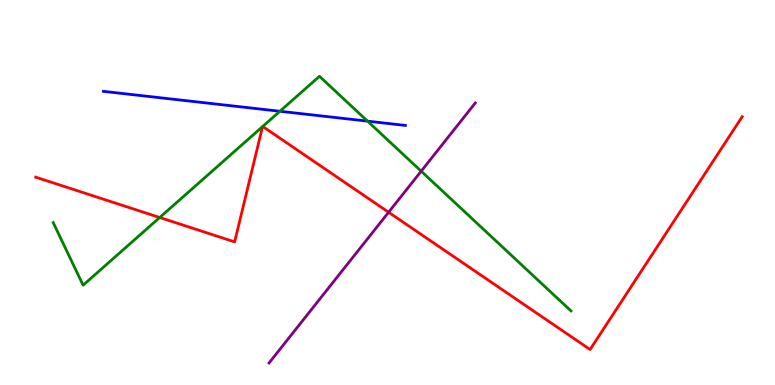[{'lines': ['blue', 'red'], 'intersections': []}, {'lines': ['green', 'red'], 'intersections': [{'x': 2.06, 'y': 4.35}, {'x': 3.39, 'y': 6.71}, {'x': 3.39, 'y': 6.72}]}, {'lines': ['purple', 'red'], 'intersections': [{'x': 5.01, 'y': 4.49}]}, {'lines': ['blue', 'green'], 'intersections': [{'x': 3.61, 'y': 7.11}, {'x': 4.74, 'y': 6.85}]}, {'lines': ['blue', 'purple'], 'intersections': []}, {'lines': ['green', 'purple'], 'intersections': [{'x': 5.43, 'y': 5.55}]}]